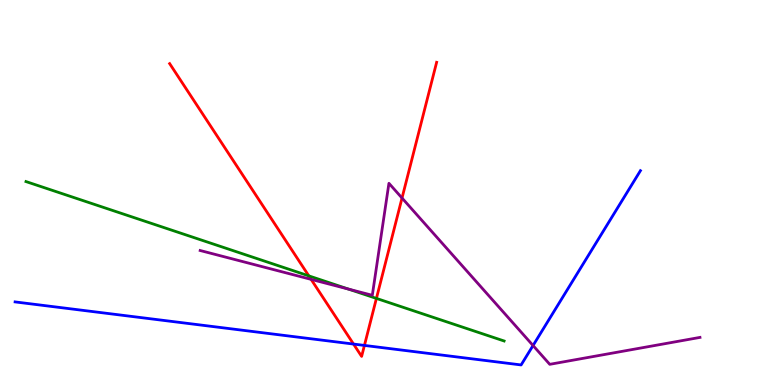[{'lines': ['blue', 'red'], 'intersections': [{'x': 4.56, 'y': 1.06}, {'x': 4.7, 'y': 1.03}]}, {'lines': ['green', 'red'], 'intersections': [{'x': 3.98, 'y': 2.83}, {'x': 4.86, 'y': 2.25}]}, {'lines': ['purple', 'red'], 'intersections': [{'x': 4.01, 'y': 2.74}, {'x': 5.19, 'y': 4.86}]}, {'lines': ['blue', 'green'], 'intersections': []}, {'lines': ['blue', 'purple'], 'intersections': [{'x': 6.88, 'y': 1.03}]}, {'lines': ['green', 'purple'], 'intersections': [{'x': 4.5, 'y': 2.49}]}]